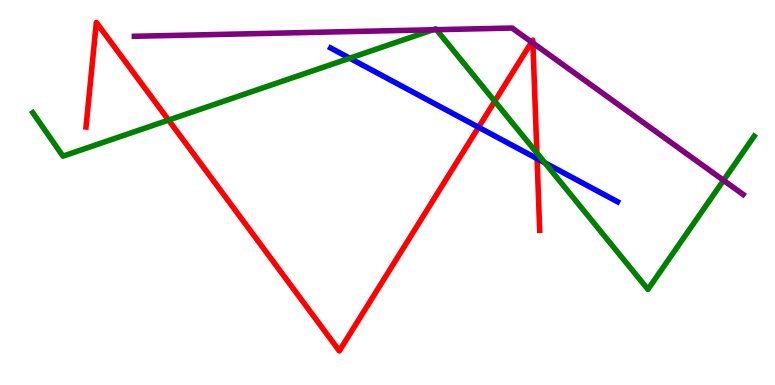[{'lines': ['blue', 'red'], 'intersections': [{'x': 6.17, 'y': 6.69}, {'x': 6.93, 'y': 5.88}]}, {'lines': ['green', 'red'], 'intersections': [{'x': 2.17, 'y': 6.88}, {'x': 6.38, 'y': 7.37}, {'x': 6.93, 'y': 6.03}]}, {'lines': ['purple', 'red'], 'intersections': [{'x': 6.86, 'y': 8.91}, {'x': 6.88, 'y': 8.88}]}, {'lines': ['blue', 'green'], 'intersections': [{'x': 4.51, 'y': 8.49}, {'x': 7.03, 'y': 5.77}]}, {'lines': ['blue', 'purple'], 'intersections': []}, {'lines': ['green', 'purple'], 'intersections': [{'x': 5.59, 'y': 9.23}, {'x': 5.63, 'y': 9.23}, {'x': 9.34, 'y': 5.32}]}]